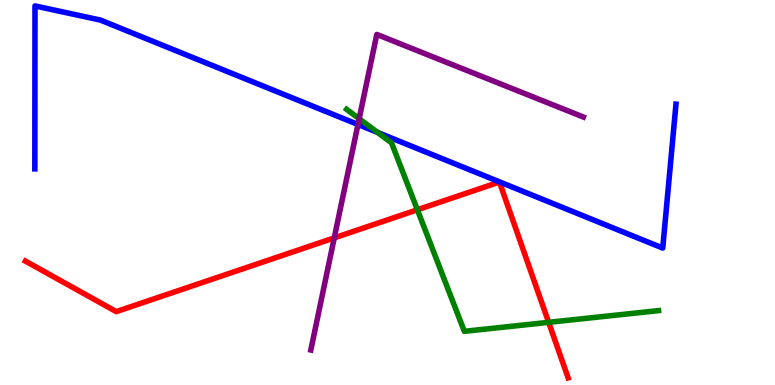[{'lines': ['blue', 'red'], 'intersections': []}, {'lines': ['green', 'red'], 'intersections': [{'x': 5.39, 'y': 4.55}, {'x': 7.08, 'y': 1.63}]}, {'lines': ['purple', 'red'], 'intersections': [{'x': 4.31, 'y': 3.82}]}, {'lines': ['blue', 'green'], 'intersections': [{'x': 4.87, 'y': 6.56}]}, {'lines': ['blue', 'purple'], 'intersections': [{'x': 4.62, 'y': 6.77}]}, {'lines': ['green', 'purple'], 'intersections': [{'x': 4.63, 'y': 6.92}]}]